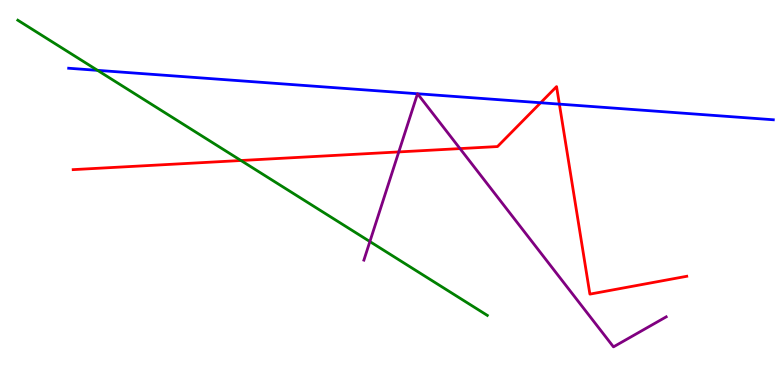[{'lines': ['blue', 'red'], 'intersections': [{'x': 6.98, 'y': 7.33}, {'x': 7.22, 'y': 7.3}]}, {'lines': ['green', 'red'], 'intersections': [{'x': 3.11, 'y': 5.83}]}, {'lines': ['purple', 'red'], 'intersections': [{'x': 5.15, 'y': 6.05}, {'x': 5.94, 'y': 6.14}]}, {'lines': ['blue', 'green'], 'intersections': [{'x': 1.26, 'y': 8.17}]}, {'lines': ['blue', 'purple'], 'intersections': [{'x': 5.39, 'y': 7.56}, {'x': 5.39, 'y': 7.56}]}, {'lines': ['green', 'purple'], 'intersections': [{'x': 4.77, 'y': 3.73}]}]